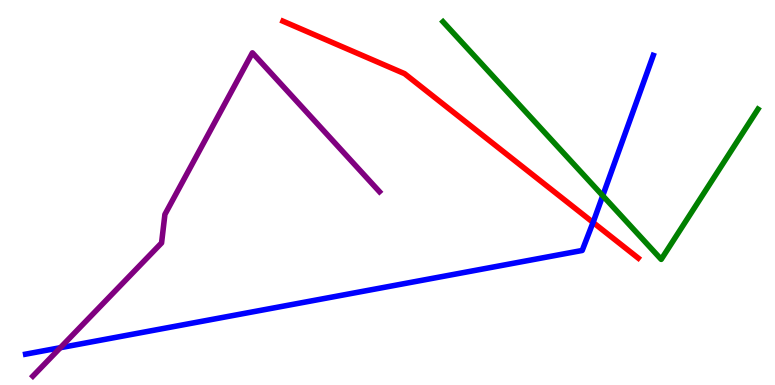[{'lines': ['blue', 'red'], 'intersections': [{'x': 7.65, 'y': 4.22}]}, {'lines': ['green', 'red'], 'intersections': []}, {'lines': ['purple', 'red'], 'intersections': []}, {'lines': ['blue', 'green'], 'intersections': [{'x': 7.78, 'y': 4.92}]}, {'lines': ['blue', 'purple'], 'intersections': [{'x': 0.779, 'y': 0.969}]}, {'lines': ['green', 'purple'], 'intersections': []}]